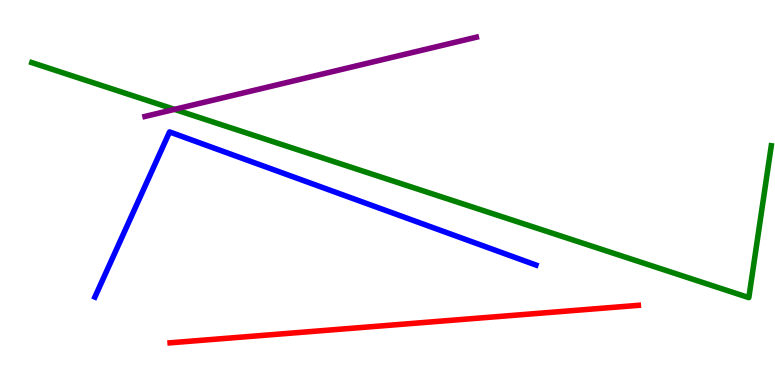[{'lines': ['blue', 'red'], 'intersections': []}, {'lines': ['green', 'red'], 'intersections': []}, {'lines': ['purple', 'red'], 'intersections': []}, {'lines': ['blue', 'green'], 'intersections': []}, {'lines': ['blue', 'purple'], 'intersections': []}, {'lines': ['green', 'purple'], 'intersections': [{'x': 2.25, 'y': 7.16}]}]